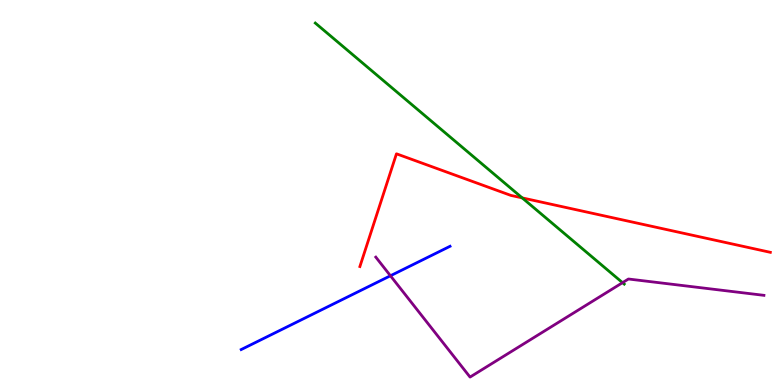[{'lines': ['blue', 'red'], 'intersections': []}, {'lines': ['green', 'red'], 'intersections': [{'x': 6.74, 'y': 4.86}]}, {'lines': ['purple', 'red'], 'intersections': []}, {'lines': ['blue', 'green'], 'intersections': []}, {'lines': ['blue', 'purple'], 'intersections': [{'x': 5.04, 'y': 2.84}]}, {'lines': ['green', 'purple'], 'intersections': [{'x': 8.03, 'y': 2.66}]}]